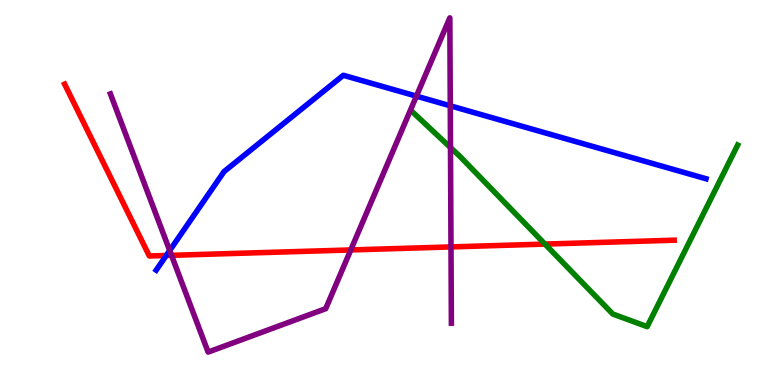[{'lines': ['blue', 'red'], 'intersections': [{'x': 2.15, 'y': 3.36}]}, {'lines': ['green', 'red'], 'intersections': [{'x': 7.03, 'y': 3.66}]}, {'lines': ['purple', 'red'], 'intersections': [{'x': 2.21, 'y': 3.37}, {'x': 4.53, 'y': 3.51}, {'x': 5.82, 'y': 3.59}]}, {'lines': ['blue', 'green'], 'intersections': []}, {'lines': ['blue', 'purple'], 'intersections': [{'x': 2.19, 'y': 3.49}, {'x': 5.37, 'y': 7.5}, {'x': 5.81, 'y': 7.25}]}, {'lines': ['green', 'purple'], 'intersections': [{'x': 5.81, 'y': 6.17}]}]